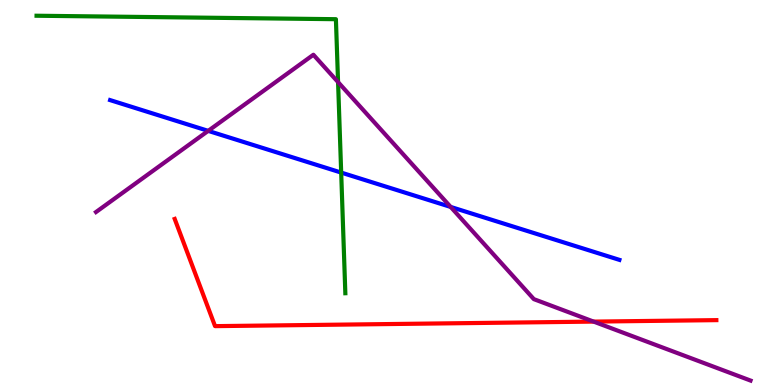[{'lines': ['blue', 'red'], 'intersections': []}, {'lines': ['green', 'red'], 'intersections': []}, {'lines': ['purple', 'red'], 'intersections': [{'x': 7.66, 'y': 1.65}]}, {'lines': ['blue', 'green'], 'intersections': [{'x': 4.4, 'y': 5.52}]}, {'lines': ['blue', 'purple'], 'intersections': [{'x': 2.69, 'y': 6.6}, {'x': 5.82, 'y': 4.63}]}, {'lines': ['green', 'purple'], 'intersections': [{'x': 4.36, 'y': 7.87}]}]